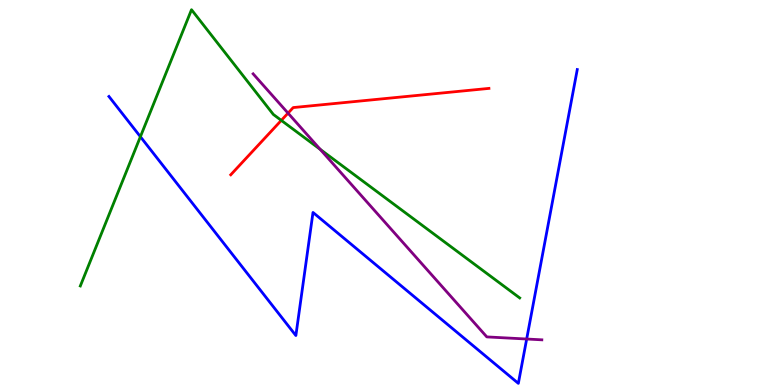[{'lines': ['blue', 'red'], 'intersections': []}, {'lines': ['green', 'red'], 'intersections': [{'x': 3.63, 'y': 6.87}]}, {'lines': ['purple', 'red'], 'intersections': [{'x': 3.72, 'y': 7.06}]}, {'lines': ['blue', 'green'], 'intersections': [{'x': 1.81, 'y': 6.45}]}, {'lines': ['blue', 'purple'], 'intersections': [{'x': 6.8, 'y': 1.19}]}, {'lines': ['green', 'purple'], 'intersections': [{'x': 4.13, 'y': 6.12}]}]